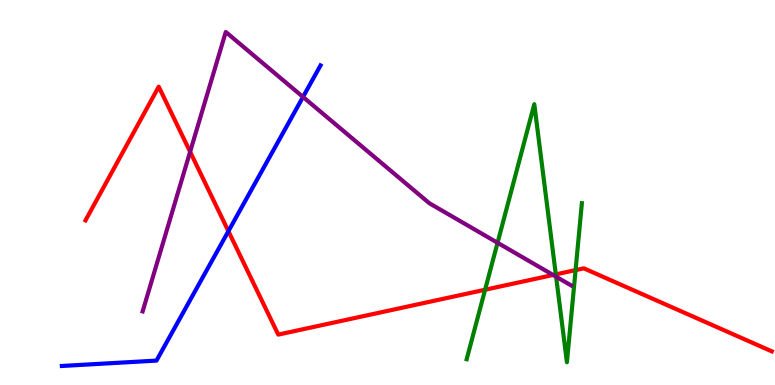[{'lines': ['blue', 'red'], 'intersections': [{'x': 2.95, 'y': 3.99}]}, {'lines': ['green', 'red'], 'intersections': [{'x': 6.26, 'y': 2.47}, {'x': 7.17, 'y': 2.87}, {'x': 7.43, 'y': 2.98}]}, {'lines': ['purple', 'red'], 'intersections': [{'x': 2.45, 'y': 6.06}, {'x': 7.14, 'y': 2.86}]}, {'lines': ['blue', 'green'], 'intersections': []}, {'lines': ['blue', 'purple'], 'intersections': [{'x': 3.91, 'y': 7.48}]}, {'lines': ['green', 'purple'], 'intersections': [{'x': 6.42, 'y': 3.69}, {'x': 7.18, 'y': 2.81}]}]